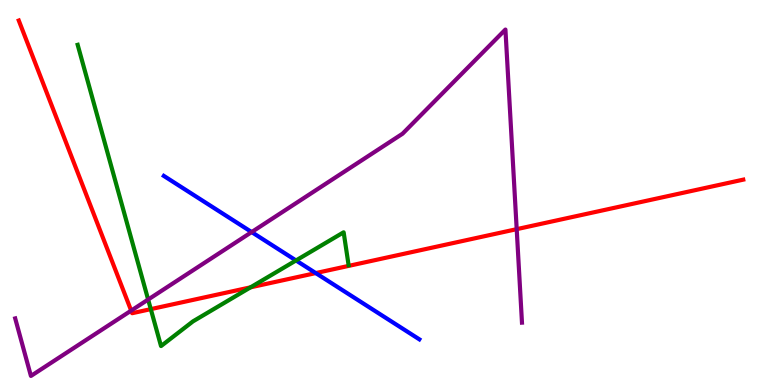[{'lines': ['blue', 'red'], 'intersections': [{'x': 4.07, 'y': 2.91}]}, {'lines': ['green', 'red'], 'intersections': [{'x': 1.95, 'y': 1.97}, {'x': 3.23, 'y': 2.54}]}, {'lines': ['purple', 'red'], 'intersections': [{'x': 1.69, 'y': 1.93}, {'x': 6.67, 'y': 4.05}]}, {'lines': ['blue', 'green'], 'intersections': [{'x': 3.82, 'y': 3.24}]}, {'lines': ['blue', 'purple'], 'intersections': [{'x': 3.25, 'y': 3.97}]}, {'lines': ['green', 'purple'], 'intersections': [{'x': 1.91, 'y': 2.22}]}]